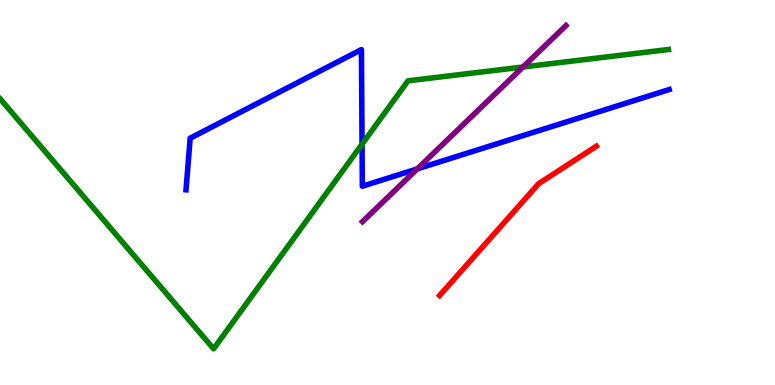[{'lines': ['blue', 'red'], 'intersections': []}, {'lines': ['green', 'red'], 'intersections': []}, {'lines': ['purple', 'red'], 'intersections': []}, {'lines': ['blue', 'green'], 'intersections': [{'x': 4.67, 'y': 6.26}]}, {'lines': ['blue', 'purple'], 'intersections': [{'x': 5.38, 'y': 5.61}]}, {'lines': ['green', 'purple'], 'intersections': [{'x': 6.75, 'y': 8.26}]}]